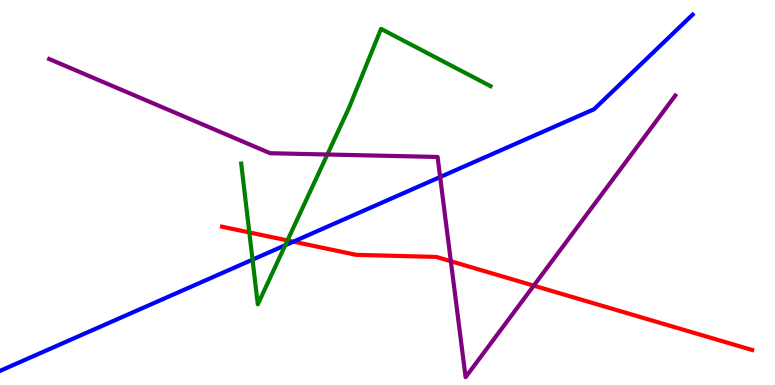[{'lines': ['blue', 'red'], 'intersections': [{'x': 3.79, 'y': 3.72}]}, {'lines': ['green', 'red'], 'intersections': [{'x': 3.22, 'y': 3.96}, {'x': 3.71, 'y': 3.76}]}, {'lines': ['purple', 'red'], 'intersections': [{'x': 5.82, 'y': 3.21}, {'x': 6.89, 'y': 2.58}]}, {'lines': ['blue', 'green'], 'intersections': [{'x': 3.26, 'y': 3.26}, {'x': 3.68, 'y': 3.63}]}, {'lines': ['blue', 'purple'], 'intersections': [{'x': 5.68, 'y': 5.4}]}, {'lines': ['green', 'purple'], 'intersections': [{'x': 4.22, 'y': 5.99}]}]